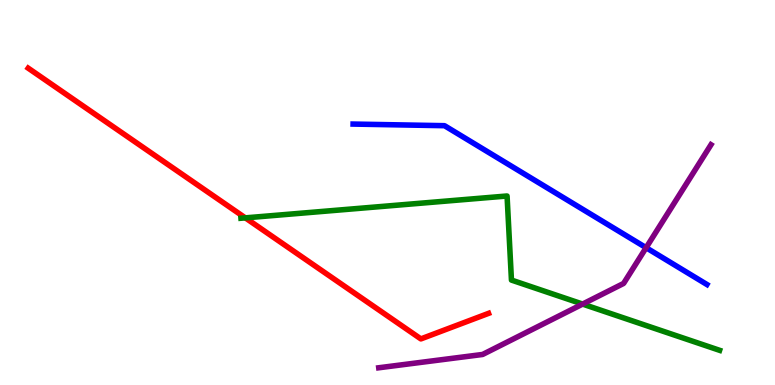[{'lines': ['blue', 'red'], 'intersections': []}, {'lines': ['green', 'red'], 'intersections': [{'x': 3.17, 'y': 4.34}]}, {'lines': ['purple', 'red'], 'intersections': []}, {'lines': ['blue', 'green'], 'intersections': []}, {'lines': ['blue', 'purple'], 'intersections': [{'x': 8.34, 'y': 3.57}]}, {'lines': ['green', 'purple'], 'intersections': [{'x': 7.52, 'y': 2.1}]}]